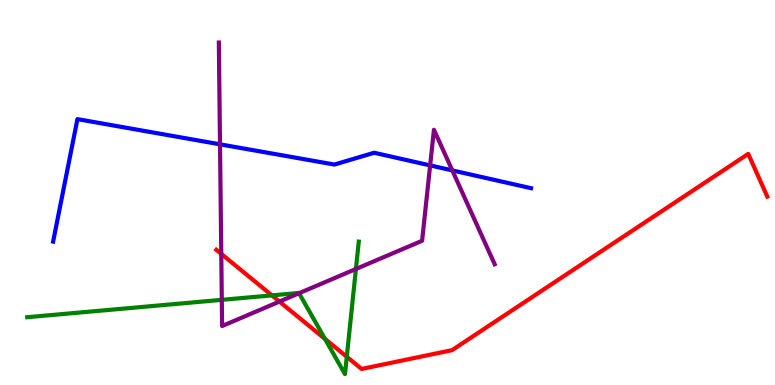[{'lines': ['blue', 'red'], 'intersections': []}, {'lines': ['green', 'red'], 'intersections': [{'x': 3.51, 'y': 2.33}, {'x': 4.19, 'y': 1.2}, {'x': 4.47, 'y': 0.733}]}, {'lines': ['purple', 'red'], 'intersections': [{'x': 2.86, 'y': 3.41}, {'x': 3.61, 'y': 2.17}]}, {'lines': ['blue', 'green'], 'intersections': []}, {'lines': ['blue', 'purple'], 'intersections': [{'x': 2.84, 'y': 6.25}, {'x': 5.55, 'y': 5.7}, {'x': 5.84, 'y': 5.57}]}, {'lines': ['green', 'purple'], 'intersections': [{'x': 2.86, 'y': 2.21}, {'x': 3.86, 'y': 2.38}, {'x': 4.59, 'y': 3.01}]}]